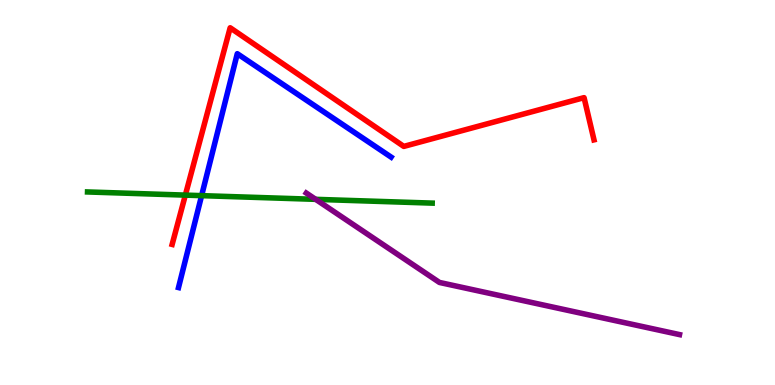[{'lines': ['blue', 'red'], 'intersections': []}, {'lines': ['green', 'red'], 'intersections': [{'x': 2.39, 'y': 4.93}]}, {'lines': ['purple', 'red'], 'intersections': []}, {'lines': ['blue', 'green'], 'intersections': [{'x': 2.6, 'y': 4.92}]}, {'lines': ['blue', 'purple'], 'intersections': []}, {'lines': ['green', 'purple'], 'intersections': [{'x': 4.07, 'y': 4.82}]}]